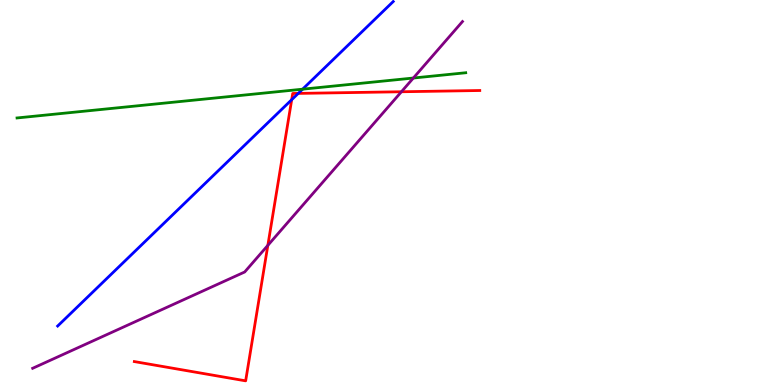[{'lines': ['blue', 'red'], 'intersections': [{'x': 3.76, 'y': 7.41}, {'x': 3.85, 'y': 7.57}]}, {'lines': ['green', 'red'], 'intersections': []}, {'lines': ['purple', 'red'], 'intersections': [{'x': 3.46, 'y': 3.63}, {'x': 5.18, 'y': 7.62}]}, {'lines': ['blue', 'green'], 'intersections': [{'x': 3.9, 'y': 7.68}]}, {'lines': ['blue', 'purple'], 'intersections': []}, {'lines': ['green', 'purple'], 'intersections': [{'x': 5.33, 'y': 7.97}]}]